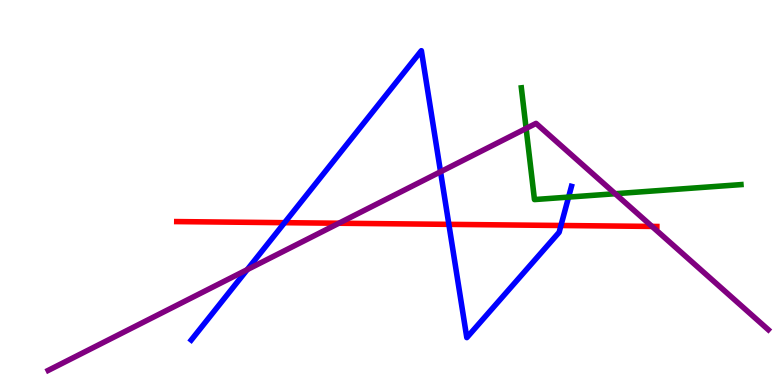[{'lines': ['blue', 'red'], 'intersections': [{'x': 3.67, 'y': 4.22}, {'x': 5.79, 'y': 4.17}, {'x': 7.24, 'y': 4.14}]}, {'lines': ['green', 'red'], 'intersections': []}, {'lines': ['purple', 'red'], 'intersections': [{'x': 4.37, 'y': 4.2}, {'x': 8.41, 'y': 4.12}]}, {'lines': ['blue', 'green'], 'intersections': [{'x': 7.34, 'y': 4.88}]}, {'lines': ['blue', 'purple'], 'intersections': [{'x': 3.19, 'y': 3.0}, {'x': 5.68, 'y': 5.54}]}, {'lines': ['green', 'purple'], 'intersections': [{'x': 6.79, 'y': 6.66}, {'x': 7.94, 'y': 4.97}]}]